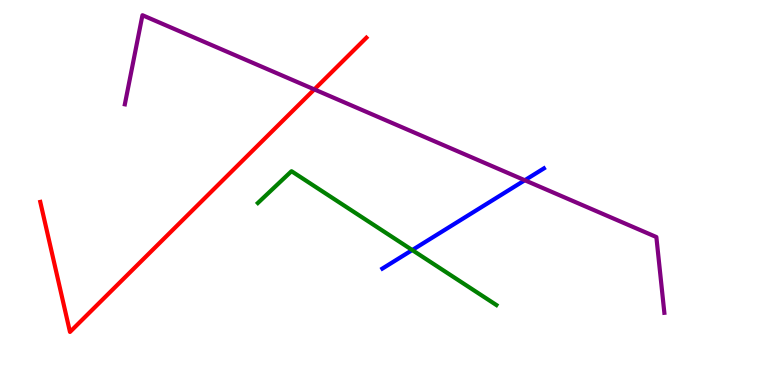[{'lines': ['blue', 'red'], 'intersections': []}, {'lines': ['green', 'red'], 'intersections': []}, {'lines': ['purple', 'red'], 'intersections': [{'x': 4.06, 'y': 7.68}]}, {'lines': ['blue', 'green'], 'intersections': [{'x': 5.32, 'y': 3.51}]}, {'lines': ['blue', 'purple'], 'intersections': [{'x': 6.77, 'y': 5.32}]}, {'lines': ['green', 'purple'], 'intersections': []}]